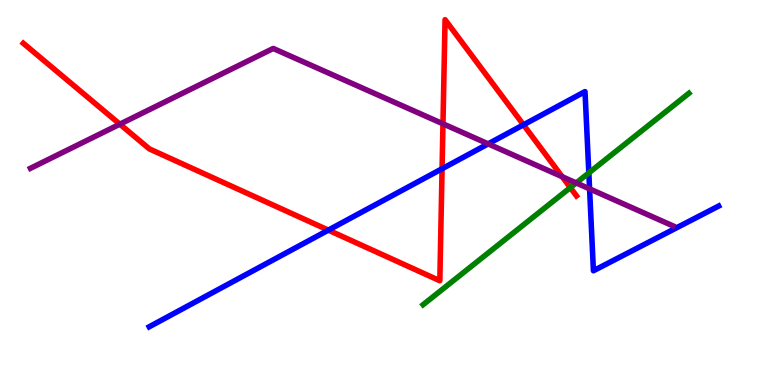[{'lines': ['blue', 'red'], 'intersections': [{'x': 4.24, 'y': 4.02}, {'x': 5.7, 'y': 5.62}, {'x': 6.75, 'y': 6.76}]}, {'lines': ['green', 'red'], 'intersections': [{'x': 7.36, 'y': 5.13}]}, {'lines': ['purple', 'red'], 'intersections': [{'x': 1.55, 'y': 6.77}, {'x': 5.72, 'y': 6.78}, {'x': 7.25, 'y': 5.41}]}, {'lines': ['blue', 'green'], 'intersections': [{'x': 7.6, 'y': 5.51}]}, {'lines': ['blue', 'purple'], 'intersections': [{'x': 6.3, 'y': 6.26}, {'x': 7.61, 'y': 5.09}]}, {'lines': ['green', 'purple'], 'intersections': [{'x': 7.43, 'y': 5.25}]}]